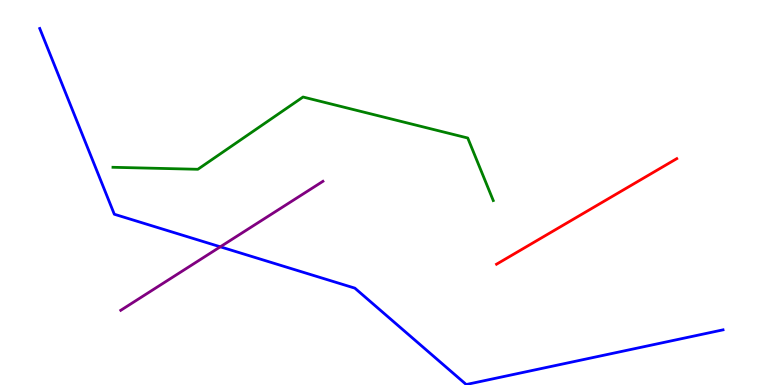[{'lines': ['blue', 'red'], 'intersections': []}, {'lines': ['green', 'red'], 'intersections': []}, {'lines': ['purple', 'red'], 'intersections': []}, {'lines': ['blue', 'green'], 'intersections': []}, {'lines': ['blue', 'purple'], 'intersections': [{'x': 2.84, 'y': 3.59}]}, {'lines': ['green', 'purple'], 'intersections': []}]